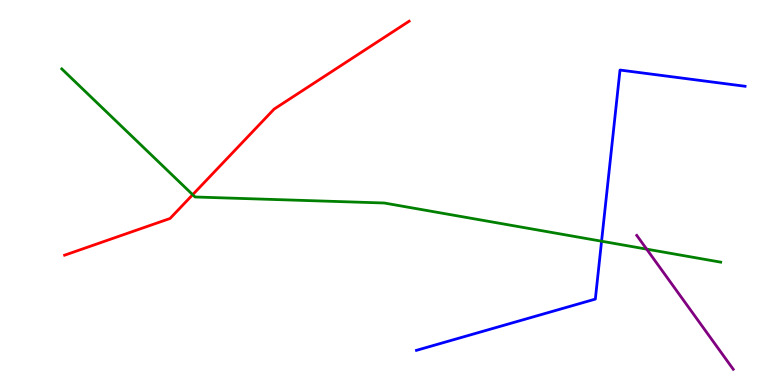[{'lines': ['blue', 'red'], 'intersections': []}, {'lines': ['green', 'red'], 'intersections': [{'x': 2.49, 'y': 4.94}]}, {'lines': ['purple', 'red'], 'intersections': []}, {'lines': ['blue', 'green'], 'intersections': [{'x': 7.76, 'y': 3.73}]}, {'lines': ['blue', 'purple'], 'intersections': []}, {'lines': ['green', 'purple'], 'intersections': [{'x': 8.34, 'y': 3.53}]}]